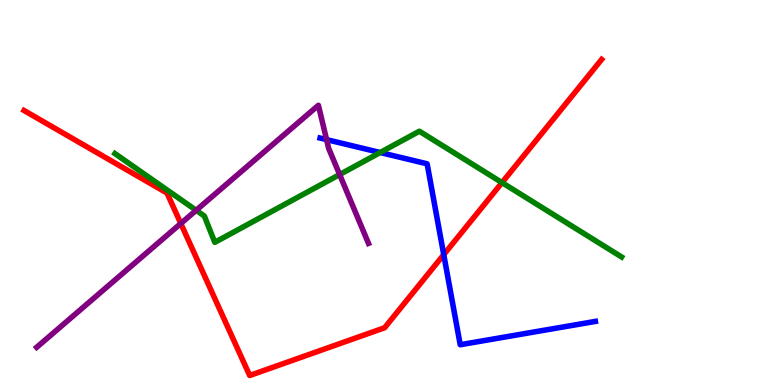[{'lines': ['blue', 'red'], 'intersections': [{'x': 5.73, 'y': 3.39}]}, {'lines': ['green', 'red'], 'intersections': [{'x': 6.48, 'y': 5.26}]}, {'lines': ['purple', 'red'], 'intersections': [{'x': 2.33, 'y': 4.19}]}, {'lines': ['blue', 'green'], 'intersections': [{'x': 4.91, 'y': 6.04}]}, {'lines': ['blue', 'purple'], 'intersections': [{'x': 4.21, 'y': 6.37}]}, {'lines': ['green', 'purple'], 'intersections': [{'x': 2.53, 'y': 4.54}, {'x': 4.38, 'y': 5.47}]}]